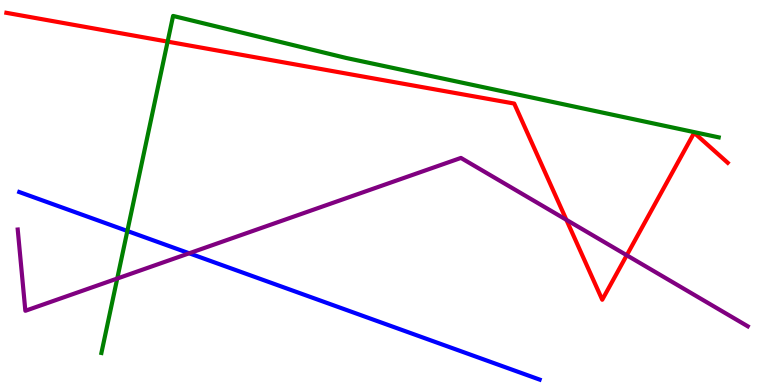[{'lines': ['blue', 'red'], 'intersections': []}, {'lines': ['green', 'red'], 'intersections': [{'x': 2.16, 'y': 8.92}]}, {'lines': ['purple', 'red'], 'intersections': [{'x': 7.31, 'y': 4.29}, {'x': 8.09, 'y': 3.37}]}, {'lines': ['blue', 'green'], 'intersections': [{'x': 1.64, 'y': 4.0}]}, {'lines': ['blue', 'purple'], 'intersections': [{'x': 2.44, 'y': 3.42}]}, {'lines': ['green', 'purple'], 'intersections': [{'x': 1.51, 'y': 2.77}]}]